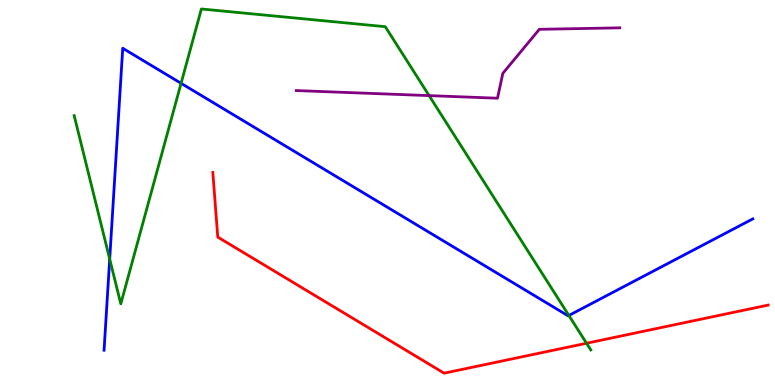[{'lines': ['blue', 'red'], 'intersections': []}, {'lines': ['green', 'red'], 'intersections': [{'x': 7.57, 'y': 1.08}]}, {'lines': ['purple', 'red'], 'intersections': []}, {'lines': ['blue', 'green'], 'intersections': [{'x': 1.42, 'y': 3.27}, {'x': 2.34, 'y': 7.84}, {'x': 7.34, 'y': 1.81}]}, {'lines': ['blue', 'purple'], 'intersections': []}, {'lines': ['green', 'purple'], 'intersections': [{'x': 5.54, 'y': 7.52}]}]